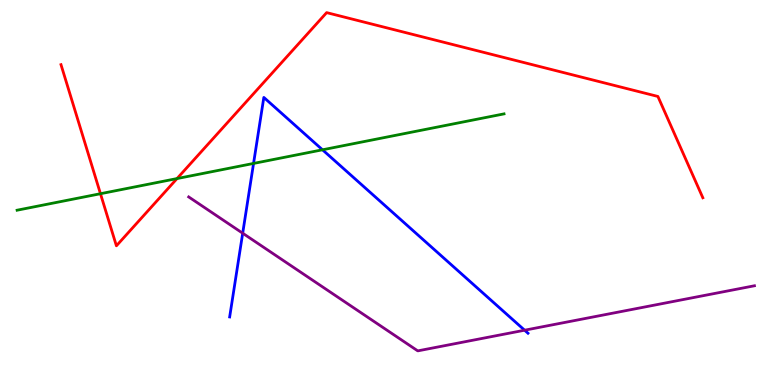[{'lines': ['blue', 'red'], 'intersections': []}, {'lines': ['green', 'red'], 'intersections': [{'x': 1.3, 'y': 4.97}, {'x': 2.28, 'y': 5.36}]}, {'lines': ['purple', 'red'], 'intersections': []}, {'lines': ['blue', 'green'], 'intersections': [{'x': 3.27, 'y': 5.76}, {'x': 4.16, 'y': 6.11}]}, {'lines': ['blue', 'purple'], 'intersections': [{'x': 3.13, 'y': 3.94}, {'x': 6.77, 'y': 1.42}]}, {'lines': ['green', 'purple'], 'intersections': []}]